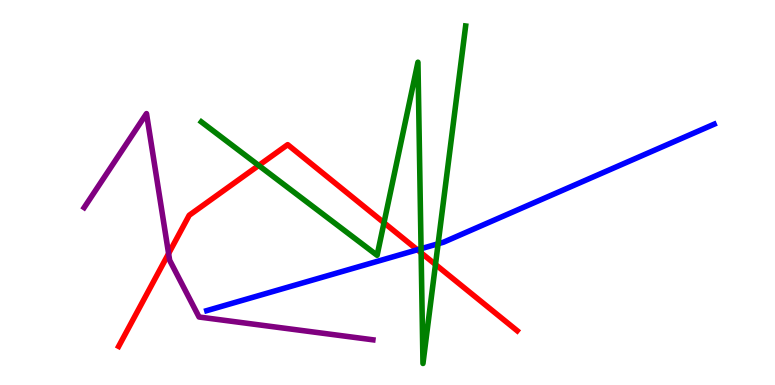[{'lines': ['blue', 'red'], 'intersections': [{'x': 5.39, 'y': 3.51}]}, {'lines': ['green', 'red'], 'intersections': [{'x': 3.34, 'y': 5.7}, {'x': 4.95, 'y': 4.21}, {'x': 5.43, 'y': 3.43}, {'x': 5.62, 'y': 3.13}]}, {'lines': ['purple', 'red'], 'intersections': [{'x': 2.18, 'y': 3.41}]}, {'lines': ['blue', 'green'], 'intersections': [{'x': 5.43, 'y': 3.54}, {'x': 5.65, 'y': 3.67}]}, {'lines': ['blue', 'purple'], 'intersections': []}, {'lines': ['green', 'purple'], 'intersections': []}]